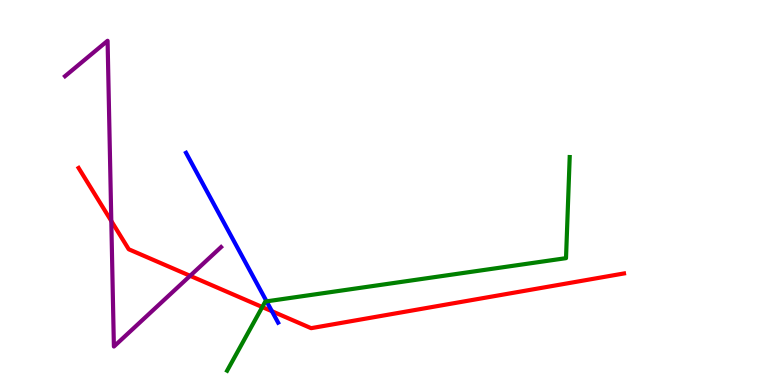[{'lines': ['blue', 'red'], 'intersections': [{'x': 3.51, 'y': 1.92}]}, {'lines': ['green', 'red'], 'intersections': [{'x': 3.38, 'y': 2.02}]}, {'lines': ['purple', 'red'], 'intersections': [{'x': 1.44, 'y': 4.26}, {'x': 2.45, 'y': 2.84}]}, {'lines': ['blue', 'green'], 'intersections': [{'x': 3.44, 'y': 2.17}]}, {'lines': ['blue', 'purple'], 'intersections': []}, {'lines': ['green', 'purple'], 'intersections': []}]